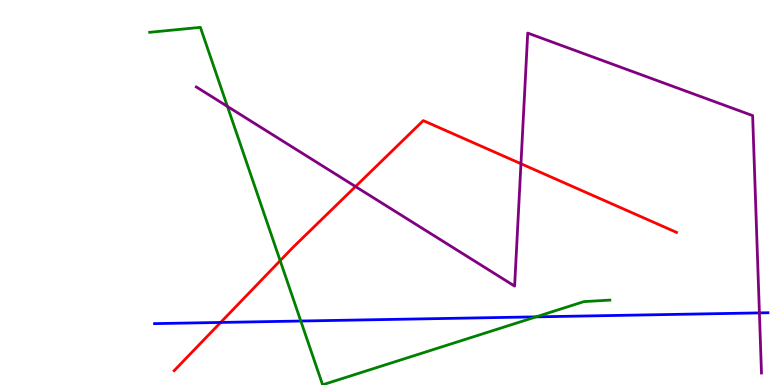[{'lines': ['blue', 'red'], 'intersections': [{'x': 2.85, 'y': 1.62}]}, {'lines': ['green', 'red'], 'intersections': [{'x': 3.62, 'y': 3.23}]}, {'lines': ['purple', 'red'], 'intersections': [{'x': 4.59, 'y': 5.15}, {'x': 6.72, 'y': 5.75}]}, {'lines': ['blue', 'green'], 'intersections': [{'x': 3.88, 'y': 1.66}, {'x': 6.92, 'y': 1.77}]}, {'lines': ['blue', 'purple'], 'intersections': [{'x': 9.8, 'y': 1.87}]}, {'lines': ['green', 'purple'], 'intersections': [{'x': 2.93, 'y': 7.24}]}]